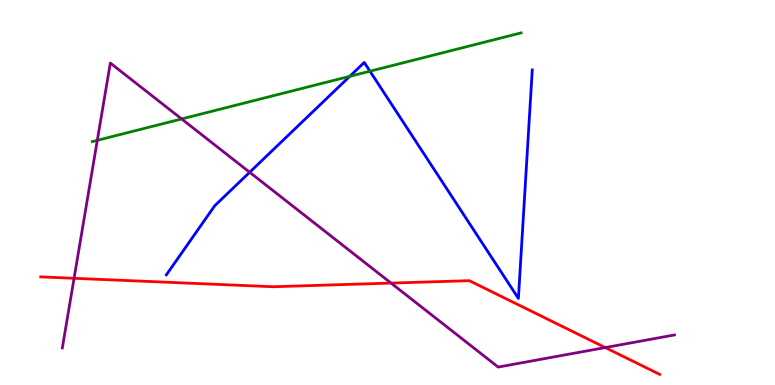[{'lines': ['blue', 'red'], 'intersections': []}, {'lines': ['green', 'red'], 'intersections': []}, {'lines': ['purple', 'red'], 'intersections': [{'x': 0.956, 'y': 2.77}, {'x': 5.05, 'y': 2.65}, {'x': 7.81, 'y': 0.972}]}, {'lines': ['blue', 'green'], 'intersections': [{'x': 4.51, 'y': 8.02}, {'x': 4.77, 'y': 8.15}]}, {'lines': ['blue', 'purple'], 'intersections': [{'x': 3.22, 'y': 5.53}]}, {'lines': ['green', 'purple'], 'intersections': [{'x': 1.26, 'y': 6.36}, {'x': 2.34, 'y': 6.91}]}]